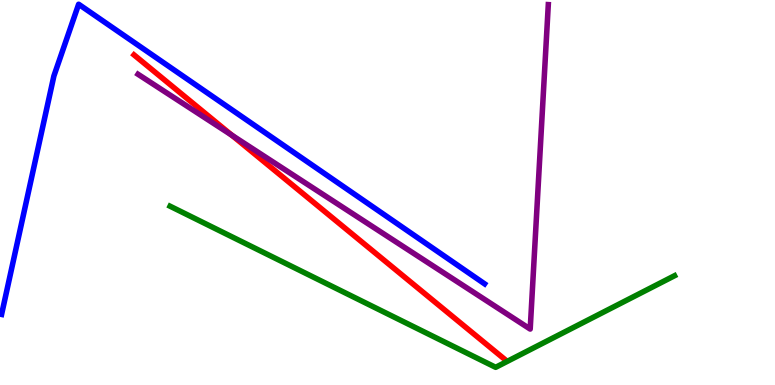[{'lines': ['blue', 'red'], 'intersections': []}, {'lines': ['green', 'red'], 'intersections': []}, {'lines': ['purple', 'red'], 'intersections': [{'x': 2.99, 'y': 6.49}]}, {'lines': ['blue', 'green'], 'intersections': []}, {'lines': ['blue', 'purple'], 'intersections': []}, {'lines': ['green', 'purple'], 'intersections': []}]